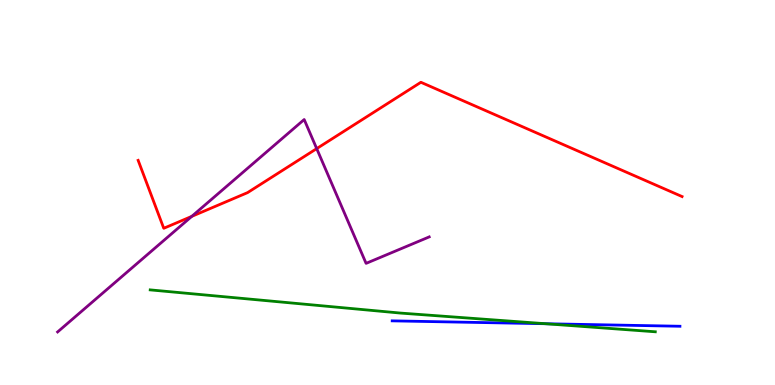[{'lines': ['blue', 'red'], 'intersections': []}, {'lines': ['green', 'red'], 'intersections': []}, {'lines': ['purple', 'red'], 'intersections': [{'x': 2.47, 'y': 4.38}, {'x': 4.09, 'y': 6.14}]}, {'lines': ['blue', 'green'], 'intersections': [{'x': 7.04, 'y': 1.59}]}, {'lines': ['blue', 'purple'], 'intersections': []}, {'lines': ['green', 'purple'], 'intersections': []}]